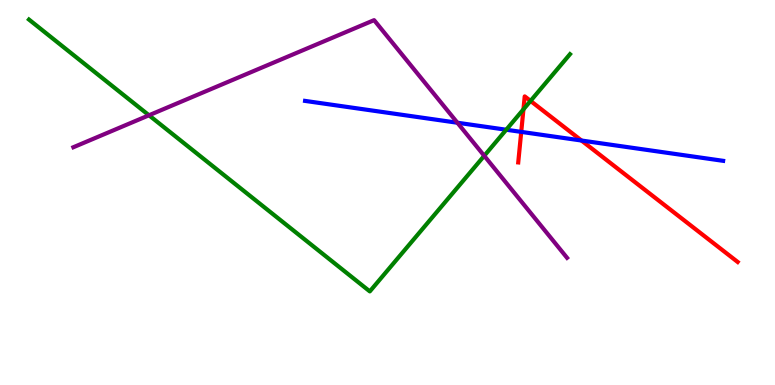[{'lines': ['blue', 'red'], 'intersections': [{'x': 6.73, 'y': 6.57}, {'x': 7.5, 'y': 6.35}]}, {'lines': ['green', 'red'], 'intersections': [{'x': 6.75, 'y': 7.16}, {'x': 6.85, 'y': 7.38}]}, {'lines': ['purple', 'red'], 'intersections': []}, {'lines': ['blue', 'green'], 'intersections': [{'x': 6.53, 'y': 6.63}]}, {'lines': ['blue', 'purple'], 'intersections': [{'x': 5.9, 'y': 6.81}]}, {'lines': ['green', 'purple'], 'intersections': [{'x': 1.92, 'y': 7.01}, {'x': 6.25, 'y': 5.95}]}]